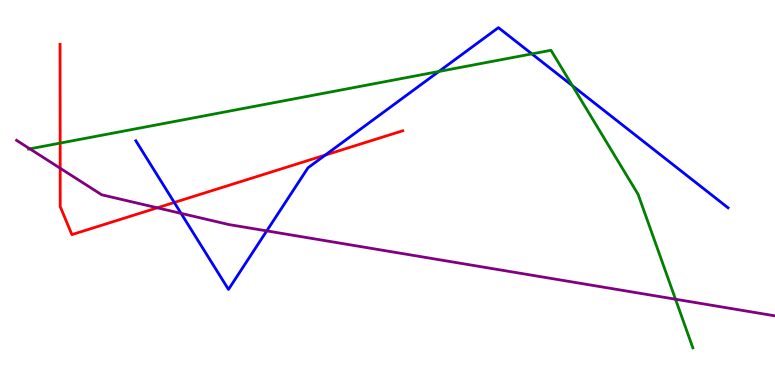[{'lines': ['blue', 'red'], 'intersections': [{'x': 2.25, 'y': 4.74}, {'x': 4.2, 'y': 5.97}]}, {'lines': ['green', 'red'], 'intersections': [{'x': 0.776, 'y': 6.28}]}, {'lines': ['purple', 'red'], 'intersections': [{'x': 0.777, 'y': 5.63}, {'x': 2.03, 'y': 4.6}]}, {'lines': ['blue', 'green'], 'intersections': [{'x': 5.66, 'y': 8.14}, {'x': 6.86, 'y': 8.6}, {'x': 7.39, 'y': 7.77}]}, {'lines': ['blue', 'purple'], 'intersections': [{'x': 2.34, 'y': 4.46}, {'x': 3.44, 'y': 4.0}]}, {'lines': ['green', 'purple'], 'intersections': [{'x': 0.385, 'y': 6.13}, {'x': 8.72, 'y': 2.23}]}]